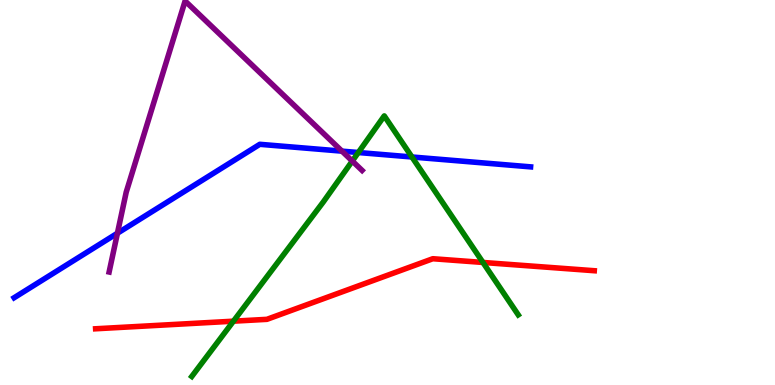[{'lines': ['blue', 'red'], 'intersections': []}, {'lines': ['green', 'red'], 'intersections': [{'x': 3.01, 'y': 1.66}, {'x': 6.23, 'y': 3.18}]}, {'lines': ['purple', 'red'], 'intersections': []}, {'lines': ['blue', 'green'], 'intersections': [{'x': 4.62, 'y': 6.04}, {'x': 5.32, 'y': 5.92}]}, {'lines': ['blue', 'purple'], 'intersections': [{'x': 1.52, 'y': 3.94}, {'x': 4.41, 'y': 6.07}]}, {'lines': ['green', 'purple'], 'intersections': [{'x': 4.55, 'y': 5.82}]}]